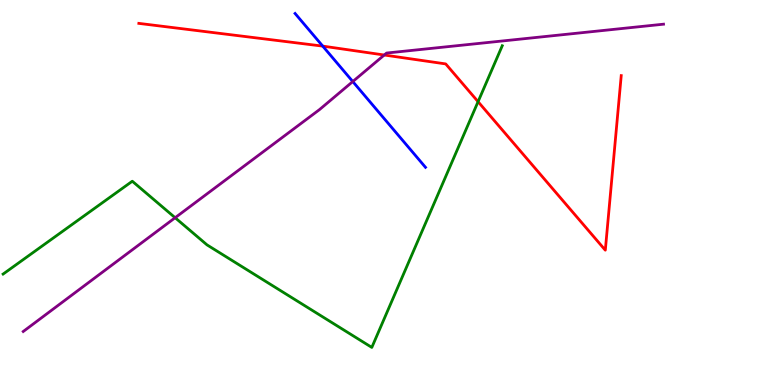[{'lines': ['blue', 'red'], 'intersections': [{'x': 4.16, 'y': 8.8}]}, {'lines': ['green', 'red'], 'intersections': [{'x': 6.17, 'y': 7.36}]}, {'lines': ['purple', 'red'], 'intersections': [{'x': 4.96, 'y': 8.57}]}, {'lines': ['blue', 'green'], 'intersections': []}, {'lines': ['blue', 'purple'], 'intersections': [{'x': 4.55, 'y': 7.88}]}, {'lines': ['green', 'purple'], 'intersections': [{'x': 2.26, 'y': 4.34}]}]